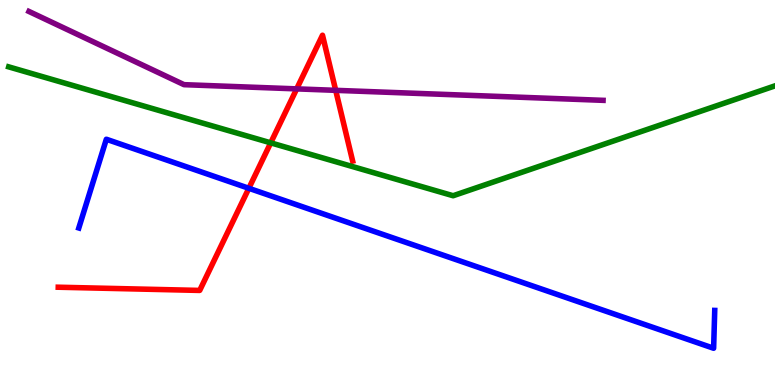[{'lines': ['blue', 'red'], 'intersections': [{'x': 3.21, 'y': 5.11}]}, {'lines': ['green', 'red'], 'intersections': [{'x': 3.49, 'y': 6.29}]}, {'lines': ['purple', 'red'], 'intersections': [{'x': 3.83, 'y': 7.69}, {'x': 4.33, 'y': 7.65}]}, {'lines': ['blue', 'green'], 'intersections': []}, {'lines': ['blue', 'purple'], 'intersections': []}, {'lines': ['green', 'purple'], 'intersections': []}]